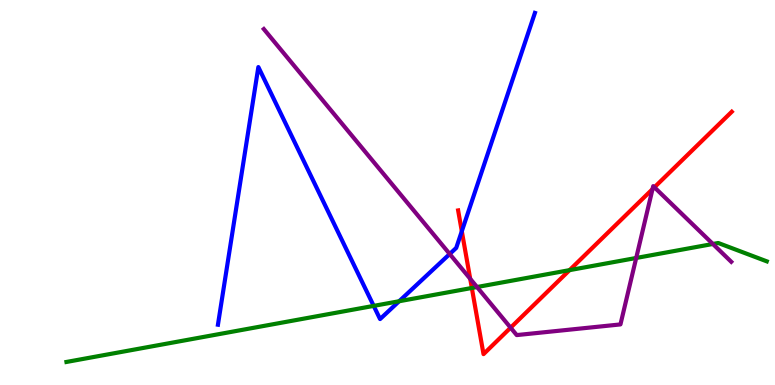[{'lines': ['blue', 'red'], 'intersections': [{'x': 5.96, 'y': 3.99}]}, {'lines': ['green', 'red'], 'intersections': [{'x': 6.09, 'y': 2.52}, {'x': 7.35, 'y': 2.98}]}, {'lines': ['purple', 'red'], 'intersections': [{'x': 6.07, 'y': 2.76}, {'x': 6.59, 'y': 1.49}, {'x': 8.42, 'y': 5.09}, {'x': 8.44, 'y': 5.14}]}, {'lines': ['blue', 'green'], 'intersections': [{'x': 4.82, 'y': 2.05}, {'x': 5.15, 'y': 2.18}]}, {'lines': ['blue', 'purple'], 'intersections': [{'x': 5.8, 'y': 3.4}]}, {'lines': ['green', 'purple'], 'intersections': [{'x': 6.15, 'y': 2.54}, {'x': 8.21, 'y': 3.3}, {'x': 9.2, 'y': 3.66}]}]